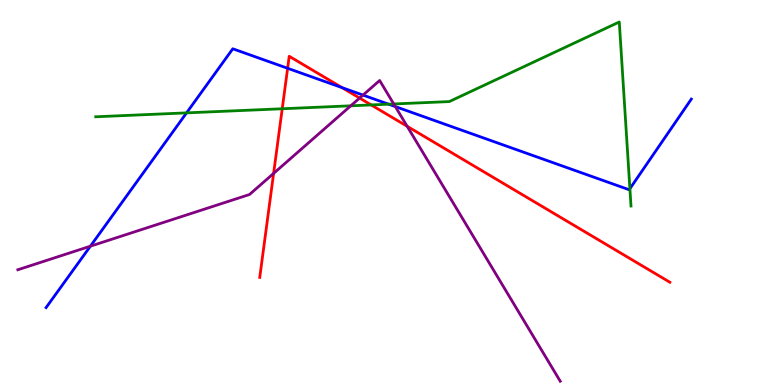[{'lines': ['blue', 'red'], 'intersections': [{'x': 3.71, 'y': 8.23}, {'x': 4.41, 'y': 7.72}]}, {'lines': ['green', 'red'], 'intersections': [{'x': 3.64, 'y': 7.18}, {'x': 4.79, 'y': 7.27}]}, {'lines': ['purple', 'red'], 'intersections': [{'x': 3.53, 'y': 5.5}, {'x': 4.64, 'y': 7.45}, {'x': 5.25, 'y': 6.72}]}, {'lines': ['blue', 'green'], 'intersections': [{'x': 2.41, 'y': 7.07}, {'x': 5.01, 'y': 7.29}, {'x': 8.13, 'y': 5.1}]}, {'lines': ['blue', 'purple'], 'intersections': [{'x': 1.17, 'y': 3.61}, {'x': 4.68, 'y': 7.53}, {'x': 5.1, 'y': 7.23}]}, {'lines': ['green', 'purple'], 'intersections': [{'x': 4.53, 'y': 7.25}, {'x': 5.08, 'y': 7.3}]}]